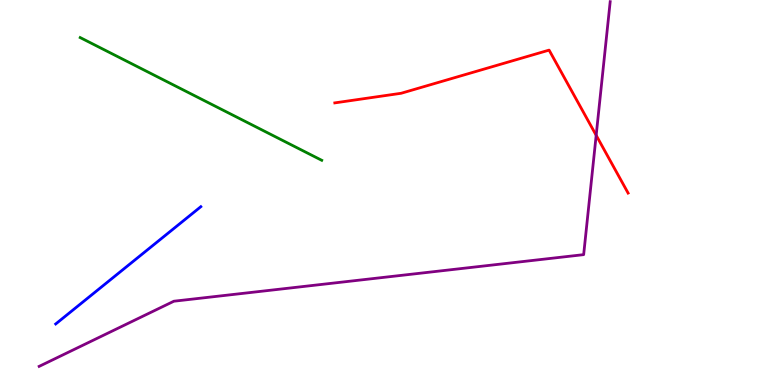[{'lines': ['blue', 'red'], 'intersections': []}, {'lines': ['green', 'red'], 'intersections': []}, {'lines': ['purple', 'red'], 'intersections': [{'x': 7.69, 'y': 6.49}]}, {'lines': ['blue', 'green'], 'intersections': []}, {'lines': ['blue', 'purple'], 'intersections': []}, {'lines': ['green', 'purple'], 'intersections': []}]